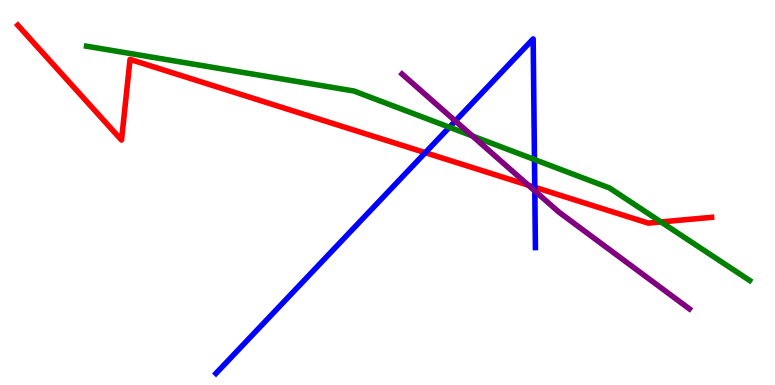[{'lines': ['blue', 'red'], 'intersections': [{'x': 5.49, 'y': 6.03}, {'x': 6.9, 'y': 5.14}]}, {'lines': ['green', 'red'], 'intersections': [{'x': 8.53, 'y': 4.24}]}, {'lines': ['purple', 'red'], 'intersections': [{'x': 6.82, 'y': 5.19}]}, {'lines': ['blue', 'green'], 'intersections': [{'x': 5.8, 'y': 6.69}, {'x': 6.9, 'y': 5.86}]}, {'lines': ['blue', 'purple'], 'intersections': [{'x': 5.88, 'y': 6.86}, {'x': 6.9, 'y': 5.04}]}, {'lines': ['green', 'purple'], 'intersections': [{'x': 6.1, 'y': 6.47}]}]